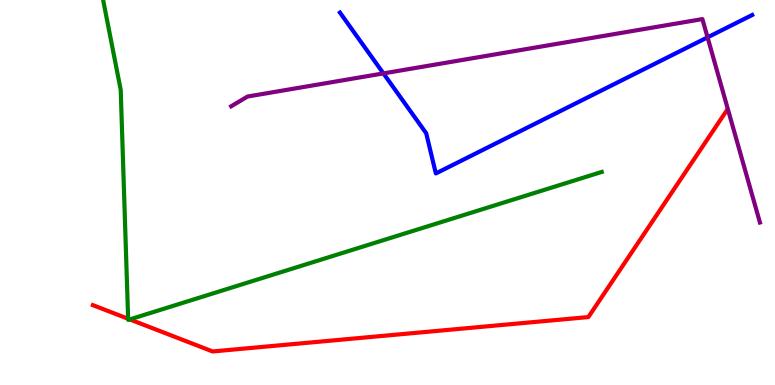[{'lines': ['blue', 'red'], 'intersections': []}, {'lines': ['green', 'red'], 'intersections': [{'x': 1.65, 'y': 1.72}, {'x': 1.67, 'y': 1.7}]}, {'lines': ['purple', 'red'], 'intersections': []}, {'lines': ['blue', 'green'], 'intersections': []}, {'lines': ['blue', 'purple'], 'intersections': [{'x': 4.95, 'y': 8.09}, {'x': 9.13, 'y': 9.03}]}, {'lines': ['green', 'purple'], 'intersections': []}]